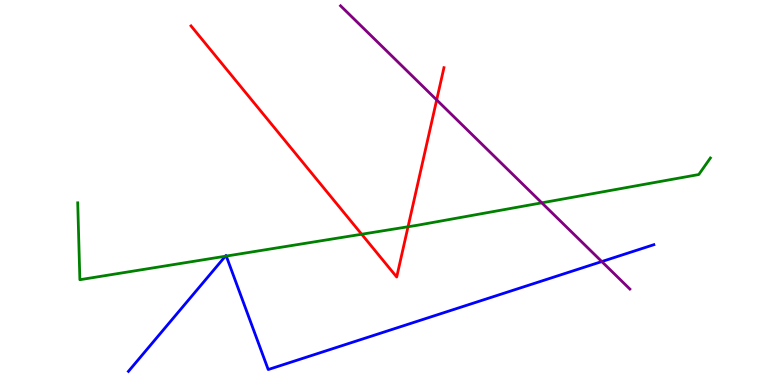[{'lines': ['blue', 'red'], 'intersections': []}, {'lines': ['green', 'red'], 'intersections': [{'x': 4.67, 'y': 3.92}, {'x': 5.27, 'y': 4.11}]}, {'lines': ['purple', 'red'], 'intersections': [{'x': 5.63, 'y': 7.4}]}, {'lines': ['blue', 'green'], 'intersections': [{'x': 2.91, 'y': 3.34}, {'x': 2.92, 'y': 3.35}]}, {'lines': ['blue', 'purple'], 'intersections': [{'x': 7.76, 'y': 3.21}]}, {'lines': ['green', 'purple'], 'intersections': [{'x': 6.99, 'y': 4.73}]}]